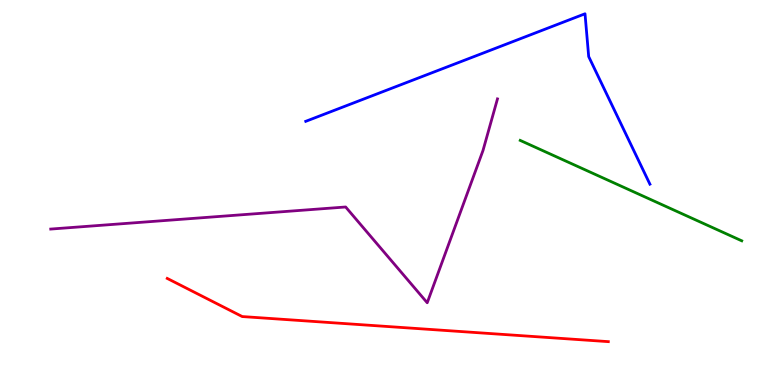[{'lines': ['blue', 'red'], 'intersections': []}, {'lines': ['green', 'red'], 'intersections': []}, {'lines': ['purple', 'red'], 'intersections': []}, {'lines': ['blue', 'green'], 'intersections': []}, {'lines': ['blue', 'purple'], 'intersections': []}, {'lines': ['green', 'purple'], 'intersections': []}]